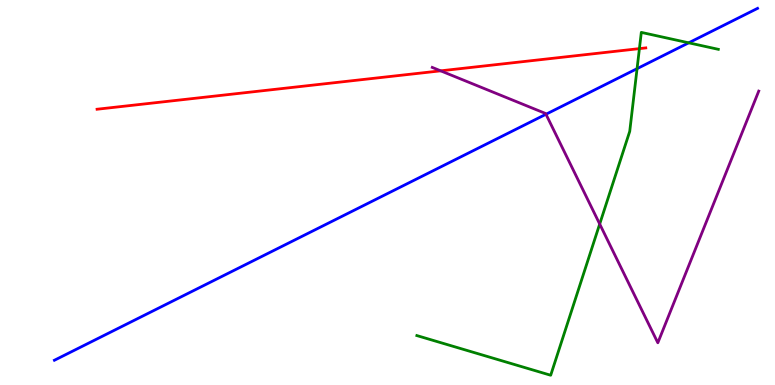[{'lines': ['blue', 'red'], 'intersections': []}, {'lines': ['green', 'red'], 'intersections': [{'x': 8.25, 'y': 8.74}]}, {'lines': ['purple', 'red'], 'intersections': [{'x': 5.69, 'y': 8.16}]}, {'lines': ['blue', 'green'], 'intersections': [{'x': 8.22, 'y': 8.22}, {'x': 8.89, 'y': 8.89}]}, {'lines': ['blue', 'purple'], 'intersections': [{'x': 7.04, 'y': 7.03}]}, {'lines': ['green', 'purple'], 'intersections': [{'x': 7.74, 'y': 4.18}]}]